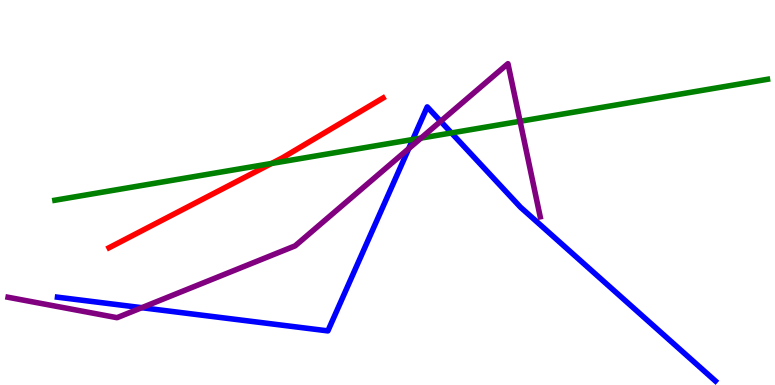[{'lines': ['blue', 'red'], 'intersections': []}, {'lines': ['green', 'red'], 'intersections': [{'x': 3.5, 'y': 5.75}]}, {'lines': ['purple', 'red'], 'intersections': []}, {'lines': ['blue', 'green'], 'intersections': [{'x': 5.33, 'y': 6.38}, {'x': 5.83, 'y': 6.55}]}, {'lines': ['blue', 'purple'], 'intersections': [{'x': 1.83, 'y': 2.01}, {'x': 5.27, 'y': 6.14}, {'x': 5.69, 'y': 6.85}]}, {'lines': ['green', 'purple'], 'intersections': [{'x': 5.43, 'y': 6.41}, {'x': 6.71, 'y': 6.85}]}]